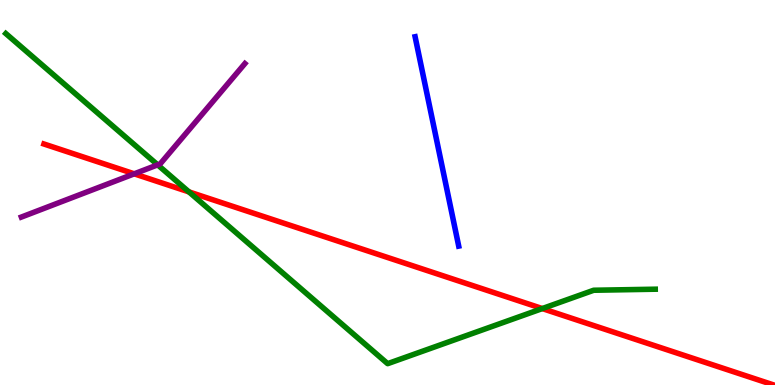[{'lines': ['blue', 'red'], 'intersections': []}, {'lines': ['green', 'red'], 'intersections': [{'x': 2.44, 'y': 5.02}, {'x': 7.0, 'y': 1.99}]}, {'lines': ['purple', 'red'], 'intersections': [{'x': 1.73, 'y': 5.49}]}, {'lines': ['blue', 'green'], 'intersections': []}, {'lines': ['blue', 'purple'], 'intersections': []}, {'lines': ['green', 'purple'], 'intersections': [{'x': 2.03, 'y': 5.72}]}]